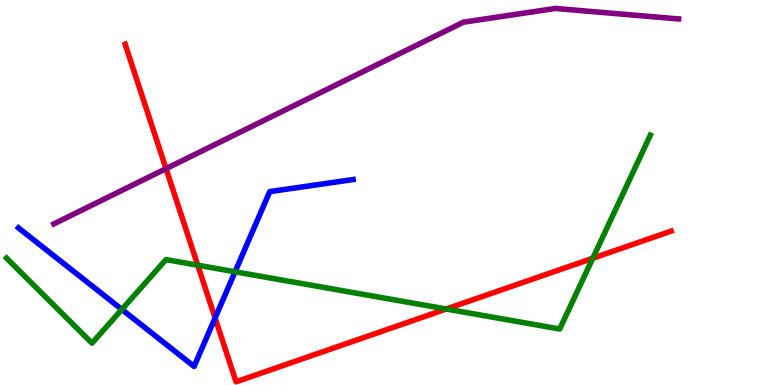[{'lines': ['blue', 'red'], 'intersections': [{'x': 2.78, 'y': 1.74}]}, {'lines': ['green', 'red'], 'intersections': [{'x': 2.55, 'y': 3.11}, {'x': 5.76, 'y': 1.97}, {'x': 7.65, 'y': 3.29}]}, {'lines': ['purple', 'red'], 'intersections': [{'x': 2.14, 'y': 5.62}]}, {'lines': ['blue', 'green'], 'intersections': [{'x': 1.57, 'y': 1.96}, {'x': 3.03, 'y': 2.94}]}, {'lines': ['blue', 'purple'], 'intersections': []}, {'lines': ['green', 'purple'], 'intersections': []}]